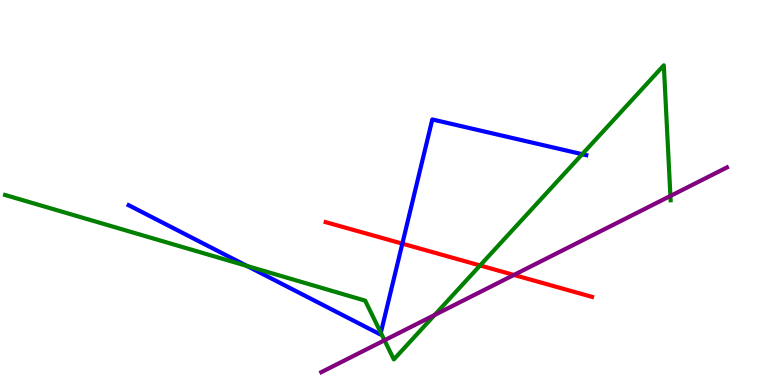[{'lines': ['blue', 'red'], 'intersections': [{'x': 5.19, 'y': 3.67}]}, {'lines': ['green', 'red'], 'intersections': [{'x': 6.19, 'y': 3.1}]}, {'lines': ['purple', 'red'], 'intersections': [{'x': 6.63, 'y': 2.86}]}, {'lines': ['blue', 'green'], 'intersections': [{'x': 3.19, 'y': 3.09}, {'x': 4.91, 'y': 1.36}, {'x': 7.51, 'y': 5.99}]}, {'lines': ['blue', 'purple'], 'intersections': []}, {'lines': ['green', 'purple'], 'intersections': [{'x': 4.96, 'y': 1.16}, {'x': 5.61, 'y': 1.82}, {'x': 8.65, 'y': 4.91}]}]